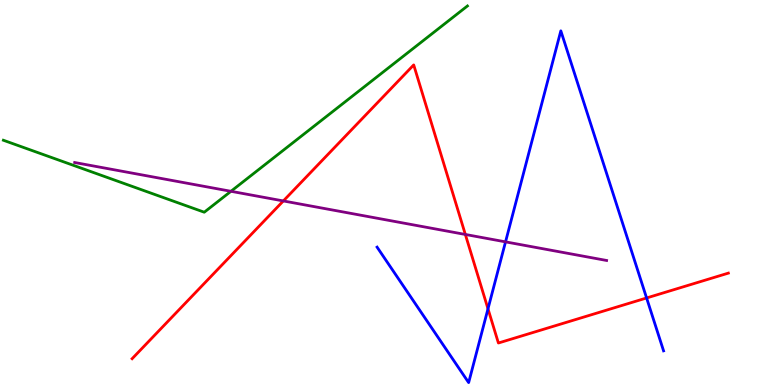[{'lines': ['blue', 'red'], 'intersections': [{'x': 6.3, 'y': 1.98}, {'x': 8.34, 'y': 2.26}]}, {'lines': ['green', 'red'], 'intersections': []}, {'lines': ['purple', 'red'], 'intersections': [{'x': 3.66, 'y': 4.78}, {'x': 6.0, 'y': 3.91}]}, {'lines': ['blue', 'green'], 'intersections': []}, {'lines': ['blue', 'purple'], 'intersections': [{'x': 6.52, 'y': 3.72}]}, {'lines': ['green', 'purple'], 'intersections': [{'x': 2.98, 'y': 5.03}]}]